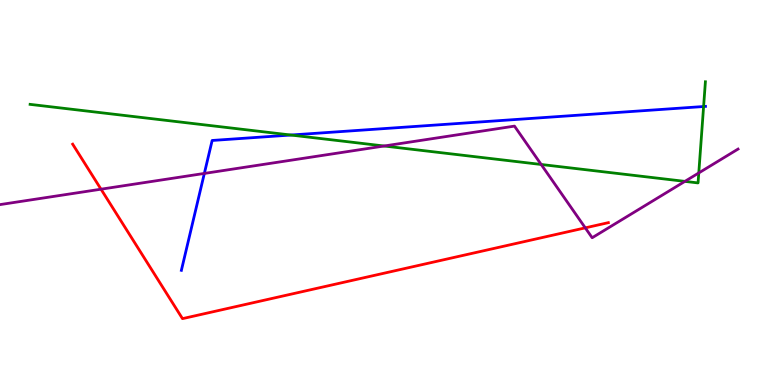[{'lines': ['blue', 'red'], 'intersections': []}, {'lines': ['green', 'red'], 'intersections': []}, {'lines': ['purple', 'red'], 'intersections': [{'x': 1.3, 'y': 5.09}, {'x': 7.55, 'y': 4.08}]}, {'lines': ['blue', 'green'], 'intersections': [{'x': 3.75, 'y': 6.49}, {'x': 9.08, 'y': 7.23}]}, {'lines': ['blue', 'purple'], 'intersections': [{'x': 2.64, 'y': 5.5}]}, {'lines': ['green', 'purple'], 'intersections': [{'x': 4.96, 'y': 6.21}, {'x': 6.98, 'y': 5.73}, {'x': 8.84, 'y': 5.29}, {'x': 9.02, 'y': 5.51}]}]